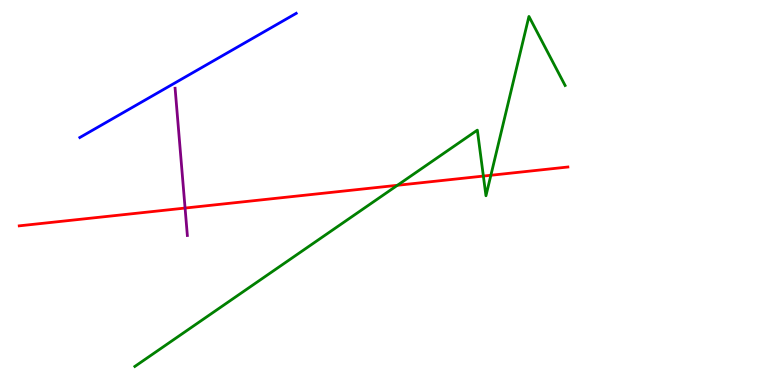[{'lines': ['blue', 'red'], 'intersections': []}, {'lines': ['green', 'red'], 'intersections': [{'x': 5.13, 'y': 5.19}, {'x': 6.24, 'y': 5.43}, {'x': 6.33, 'y': 5.45}]}, {'lines': ['purple', 'red'], 'intersections': [{'x': 2.39, 'y': 4.6}]}, {'lines': ['blue', 'green'], 'intersections': []}, {'lines': ['blue', 'purple'], 'intersections': []}, {'lines': ['green', 'purple'], 'intersections': []}]